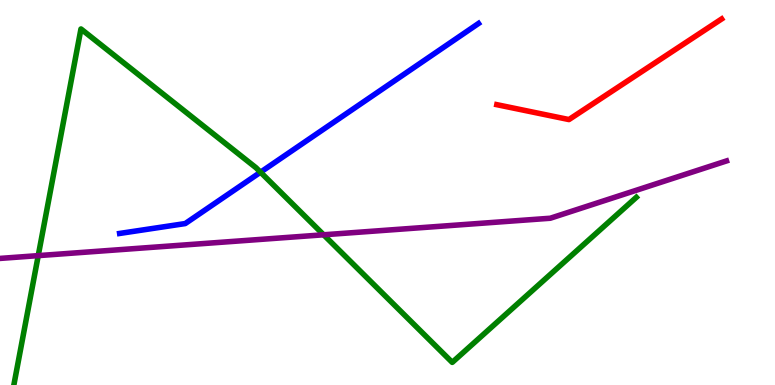[{'lines': ['blue', 'red'], 'intersections': []}, {'lines': ['green', 'red'], 'intersections': []}, {'lines': ['purple', 'red'], 'intersections': []}, {'lines': ['blue', 'green'], 'intersections': [{'x': 3.36, 'y': 5.53}]}, {'lines': ['blue', 'purple'], 'intersections': []}, {'lines': ['green', 'purple'], 'intersections': [{'x': 0.493, 'y': 3.36}, {'x': 4.18, 'y': 3.9}]}]